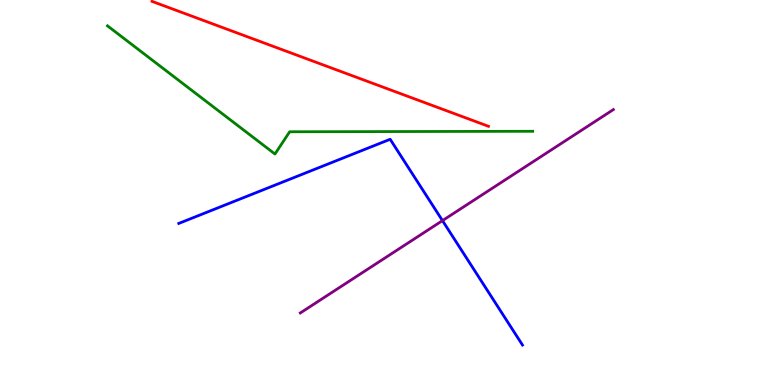[{'lines': ['blue', 'red'], 'intersections': []}, {'lines': ['green', 'red'], 'intersections': []}, {'lines': ['purple', 'red'], 'intersections': []}, {'lines': ['blue', 'green'], 'intersections': []}, {'lines': ['blue', 'purple'], 'intersections': [{'x': 5.71, 'y': 4.27}]}, {'lines': ['green', 'purple'], 'intersections': []}]